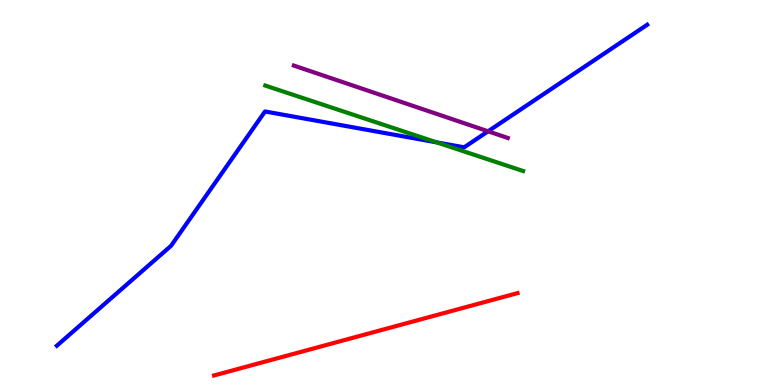[{'lines': ['blue', 'red'], 'intersections': []}, {'lines': ['green', 'red'], 'intersections': []}, {'lines': ['purple', 'red'], 'intersections': []}, {'lines': ['blue', 'green'], 'intersections': [{'x': 5.63, 'y': 6.3}]}, {'lines': ['blue', 'purple'], 'intersections': [{'x': 6.3, 'y': 6.59}]}, {'lines': ['green', 'purple'], 'intersections': []}]